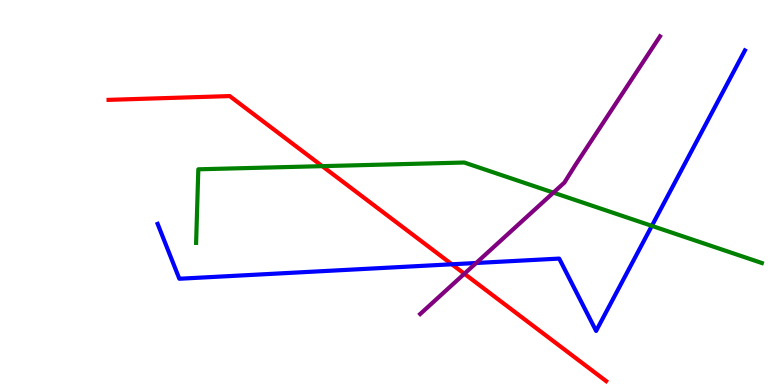[{'lines': ['blue', 'red'], 'intersections': [{'x': 5.83, 'y': 3.14}]}, {'lines': ['green', 'red'], 'intersections': [{'x': 4.16, 'y': 5.68}]}, {'lines': ['purple', 'red'], 'intersections': [{'x': 5.99, 'y': 2.89}]}, {'lines': ['blue', 'green'], 'intersections': [{'x': 8.41, 'y': 4.13}]}, {'lines': ['blue', 'purple'], 'intersections': [{'x': 6.14, 'y': 3.17}]}, {'lines': ['green', 'purple'], 'intersections': [{'x': 7.14, 'y': 5.0}]}]